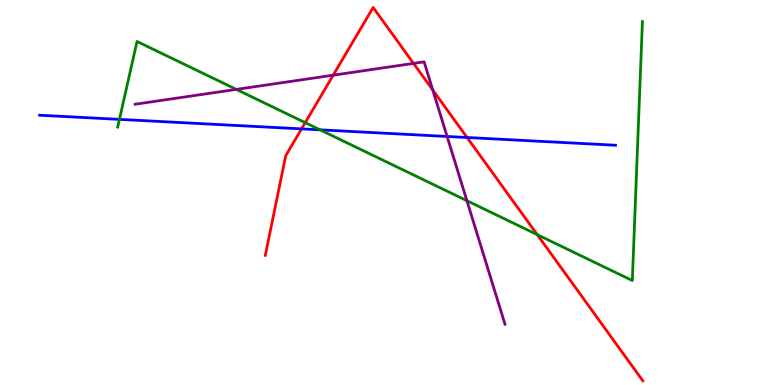[{'lines': ['blue', 'red'], 'intersections': [{'x': 3.89, 'y': 6.65}, {'x': 6.03, 'y': 6.43}]}, {'lines': ['green', 'red'], 'intersections': [{'x': 3.94, 'y': 6.81}, {'x': 6.93, 'y': 3.9}]}, {'lines': ['purple', 'red'], 'intersections': [{'x': 4.3, 'y': 8.05}, {'x': 5.34, 'y': 8.35}, {'x': 5.58, 'y': 7.66}]}, {'lines': ['blue', 'green'], 'intersections': [{'x': 1.54, 'y': 6.9}, {'x': 4.13, 'y': 6.63}]}, {'lines': ['blue', 'purple'], 'intersections': [{'x': 5.77, 'y': 6.46}]}, {'lines': ['green', 'purple'], 'intersections': [{'x': 3.05, 'y': 7.68}, {'x': 6.02, 'y': 4.79}]}]